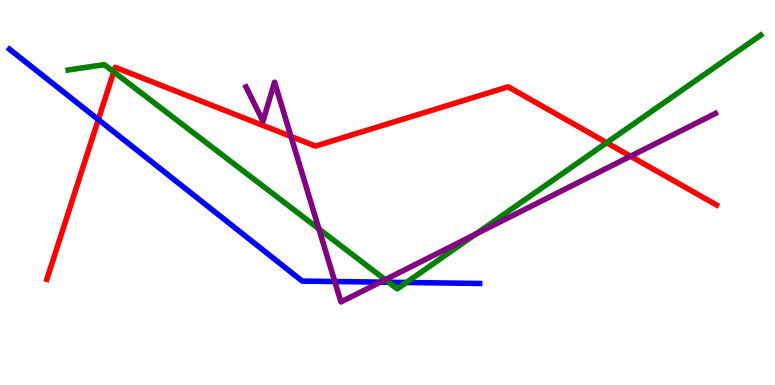[{'lines': ['blue', 'red'], 'intersections': [{'x': 1.27, 'y': 6.89}]}, {'lines': ['green', 'red'], 'intersections': [{'x': 1.47, 'y': 8.13}, {'x': 7.83, 'y': 6.29}]}, {'lines': ['purple', 'red'], 'intersections': [{'x': 3.75, 'y': 6.46}, {'x': 8.14, 'y': 5.94}]}, {'lines': ['blue', 'green'], 'intersections': [{'x': 5.01, 'y': 2.67}, {'x': 5.24, 'y': 2.66}]}, {'lines': ['blue', 'purple'], 'intersections': [{'x': 4.32, 'y': 2.69}, {'x': 4.91, 'y': 2.67}]}, {'lines': ['green', 'purple'], 'intersections': [{'x': 4.11, 'y': 4.05}, {'x': 4.97, 'y': 2.74}, {'x': 6.14, 'y': 3.92}]}]